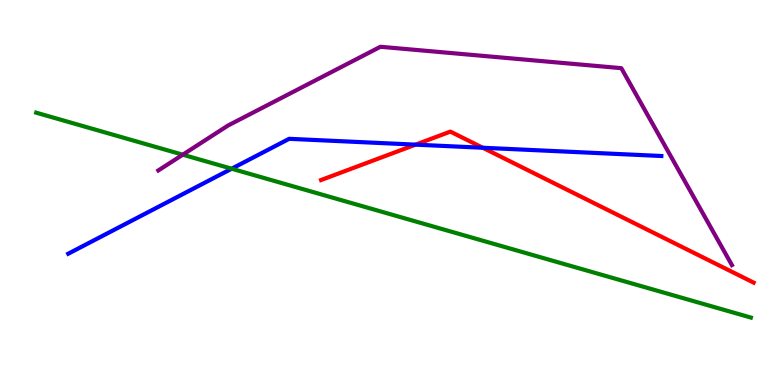[{'lines': ['blue', 'red'], 'intersections': [{'x': 5.36, 'y': 6.24}, {'x': 6.23, 'y': 6.16}]}, {'lines': ['green', 'red'], 'intersections': []}, {'lines': ['purple', 'red'], 'intersections': []}, {'lines': ['blue', 'green'], 'intersections': [{'x': 2.99, 'y': 5.62}]}, {'lines': ['blue', 'purple'], 'intersections': []}, {'lines': ['green', 'purple'], 'intersections': [{'x': 2.36, 'y': 5.98}]}]